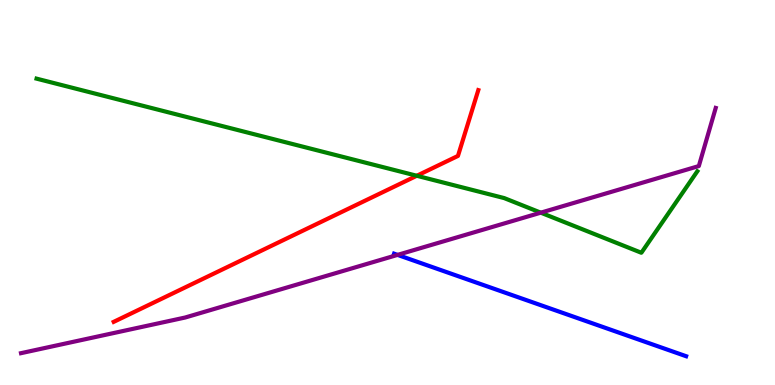[{'lines': ['blue', 'red'], 'intersections': []}, {'lines': ['green', 'red'], 'intersections': [{'x': 5.38, 'y': 5.43}]}, {'lines': ['purple', 'red'], 'intersections': []}, {'lines': ['blue', 'green'], 'intersections': []}, {'lines': ['blue', 'purple'], 'intersections': [{'x': 5.13, 'y': 3.38}]}, {'lines': ['green', 'purple'], 'intersections': [{'x': 6.98, 'y': 4.48}]}]